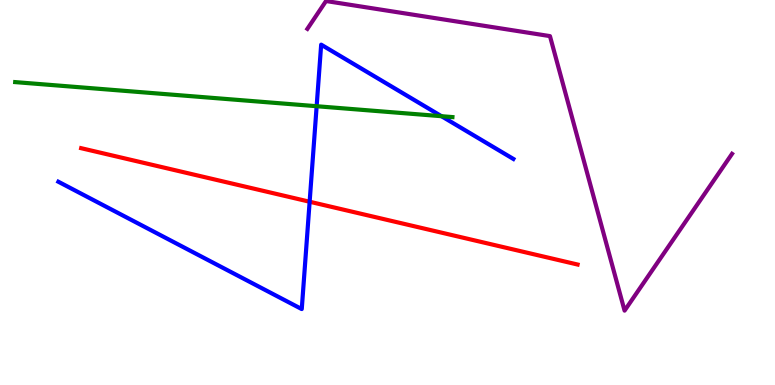[{'lines': ['blue', 'red'], 'intersections': [{'x': 4.0, 'y': 4.76}]}, {'lines': ['green', 'red'], 'intersections': []}, {'lines': ['purple', 'red'], 'intersections': []}, {'lines': ['blue', 'green'], 'intersections': [{'x': 4.09, 'y': 7.24}, {'x': 5.7, 'y': 6.98}]}, {'lines': ['blue', 'purple'], 'intersections': []}, {'lines': ['green', 'purple'], 'intersections': []}]